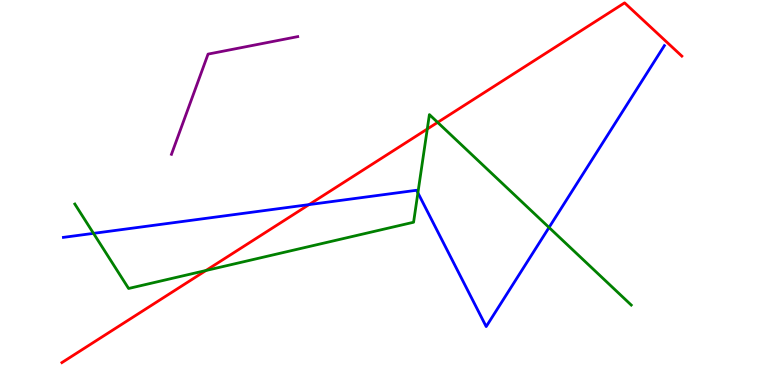[{'lines': ['blue', 'red'], 'intersections': [{'x': 3.99, 'y': 4.69}]}, {'lines': ['green', 'red'], 'intersections': [{'x': 2.66, 'y': 2.97}, {'x': 5.51, 'y': 6.65}, {'x': 5.65, 'y': 6.82}]}, {'lines': ['purple', 'red'], 'intersections': []}, {'lines': ['blue', 'green'], 'intersections': [{'x': 1.21, 'y': 3.94}, {'x': 5.39, 'y': 4.99}, {'x': 7.08, 'y': 4.09}]}, {'lines': ['blue', 'purple'], 'intersections': []}, {'lines': ['green', 'purple'], 'intersections': []}]